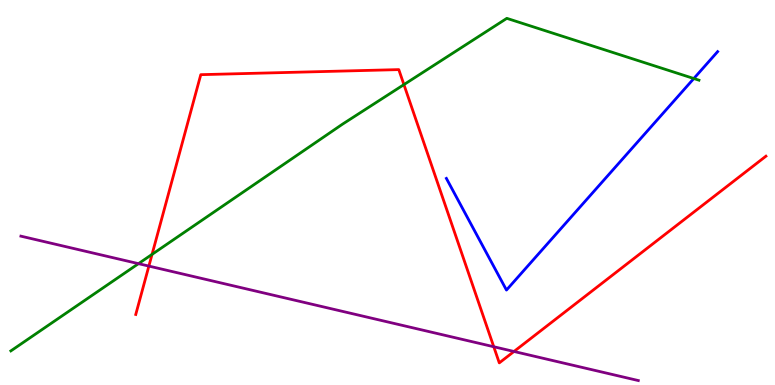[{'lines': ['blue', 'red'], 'intersections': []}, {'lines': ['green', 'red'], 'intersections': [{'x': 1.96, 'y': 3.39}, {'x': 5.21, 'y': 7.8}]}, {'lines': ['purple', 'red'], 'intersections': [{'x': 1.92, 'y': 3.09}, {'x': 6.37, 'y': 0.994}, {'x': 6.63, 'y': 0.871}]}, {'lines': ['blue', 'green'], 'intersections': [{'x': 8.95, 'y': 7.96}]}, {'lines': ['blue', 'purple'], 'intersections': []}, {'lines': ['green', 'purple'], 'intersections': [{'x': 1.79, 'y': 3.15}]}]